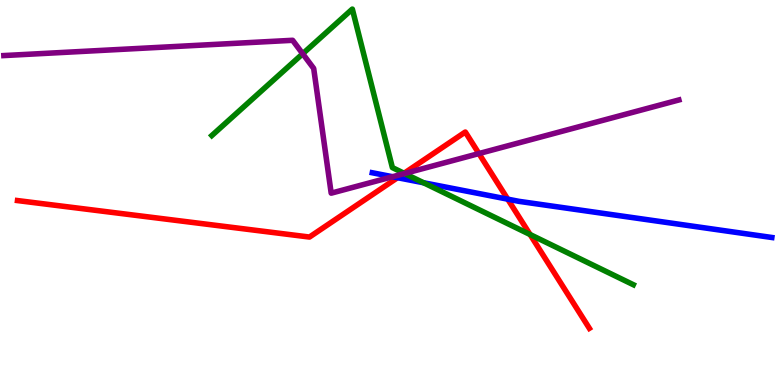[{'lines': ['blue', 'red'], 'intersections': [{'x': 5.13, 'y': 5.38}, {'x': 6.55, 'y': 4.83}]}, {'lines': ['green', 'red'], 'intersections': [{'x': 5.21, 'y': 5.5}, {'x': 6.84, 'y': 3.91}]}, {'lines': ['purple', 'red'], 'intersections': [{'x': 5.2, 'y': 5.48}, {'x': 6.18, 'y': 6.01}]}, {'lines': ['blue', 'green'], 'intersections': [{'x': 5.47, 'y': 5.25}]}, {'lines': ['blue', 'purple'], 'intersections': [{'x': 5.07, 'y': 5.41}]}, {'lines': ['green', 'purple'], 'intersections': [{'x': 3.91, 'y': 8.6}, {'x': 5.22, 'y': 5.49}]}]